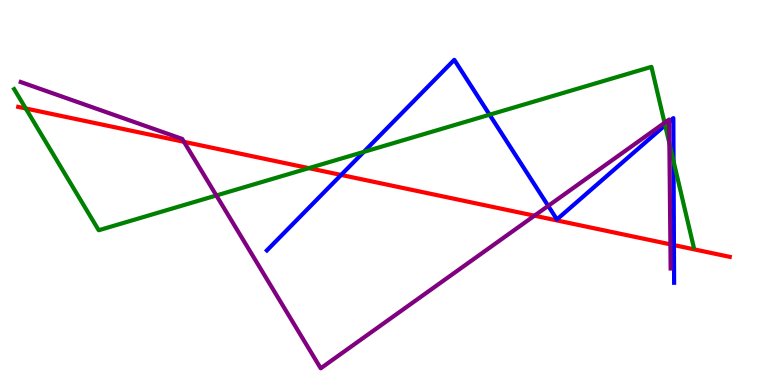[{'lines': ['blue', 'red'], 'intersections': [{'x': 4.4, 'y': 5.46}, {'x': 8.7, 'y': 3.63}]}, {'lines': ['green', 'red'], 'intersections': [{'x': 0.332, 'y': 7.18}, {'x': 3.98, 'y': 5.63}]}, {'lines': ['purple', 'red'], 'intersections': [{'x': 2.37, 'y': 6.32}, {'x': 6.9, 'y': 4.4}, {'x': 8.65, 'y': 3.65}]}, {'lines': ['blue', 'green'], 'intersections': [{'x': 4.69, 'y': 6.05}, {'x': 6.32, 'y': 7.02}, {'x': 8.58, 'y': 6.75}, {'x': 8.69, 'y': 5.81}]}, {'lines': ['blue', 'purple'], 'intersections': [{'x': 7.07, 'y': 4.65}, {'x': 8.63, 'y': 6.84}]}, {'lines': ['green', 'purple'], 'intersections': [{'x': 2.79, 'y': 4.92}, {'x': 8.57, 'y': 6.81}, {'x': 8.64, 'y': 6.28}]}]